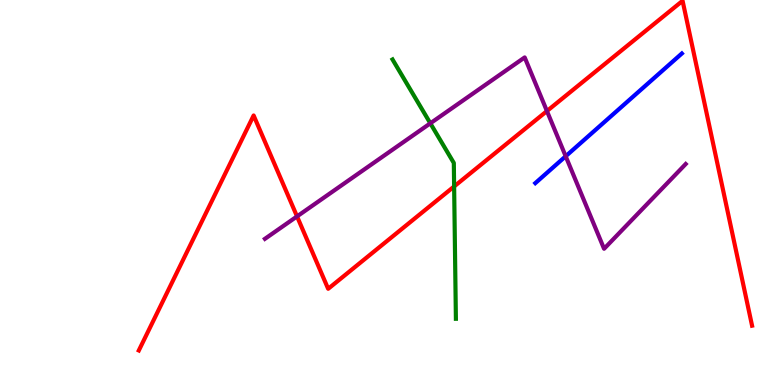[{'lines': ['blue', 'red'], 'intersections': []}, {'lines': ['green', 'red'], 'intersections': [{'x': 5.86, 'y': 5.16}]}, {'lines': ['purple', 'red'], 'intersections': [{'x': 3.83, 'y': 4.38}, {'x': 7.06, 'y': 7.12}]}, {'lines': ['blue', 'green'], 'intersections': []}, {'lines': ['blue', 'purple'], 'intersections': [{'x': 7.3, 'y': 5.94}]}, {'lines': ['green', 'purple'], 'intersections': [{'x': 5.55, 'y': 6.8}]}]